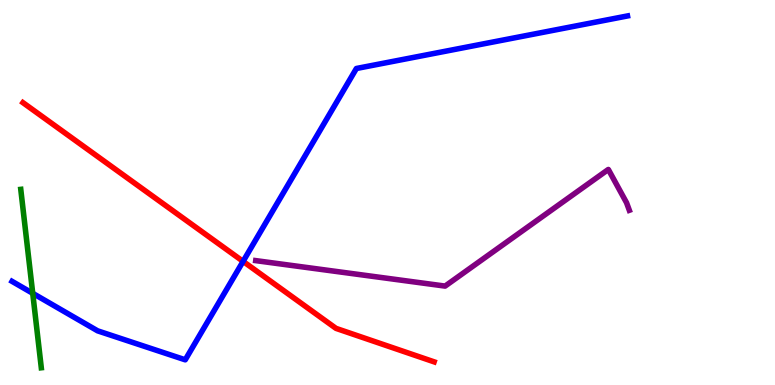[{'lines': ['blue', 'red'], 'intersections': [{'x': 3.14, 'y': 3.21}]}, {'lines': ['green', 'red'], 'intersections': []}, {'lines': ['purple', 'red'], 'intersections': []}, {'lines': ['blue', 'green'], 'intersections': [{'x': 0.422, 'y': 2.38}]}, {'lines': ['blue', 'purple'], 'intersections': []}, {'lines': ['green', 'purple'], 'intersections': []}]